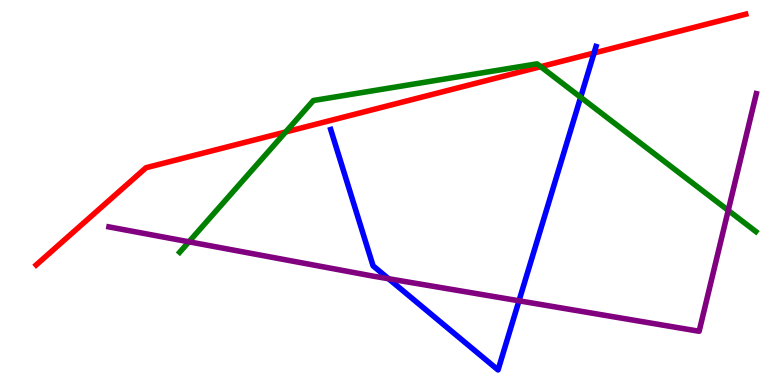[{'lines': ['blue', 'red'], 'intersections': [{'x': 7.67, 'y': 8.62}]}, {'lines': ['green', 'red'], 'intersections': [{'x': 3.69, 'y': 6.57}, {'x': 6.98, 'y': 8.27}]}, {'lines': ['purple', 'red'], 'intersections': []}, {'lines': ['blue', 'green'], 'intersections': [{'x': 7.49, 'y': 7.47}]}, {'lines': ['blue', 'purple'], 'intersections': [{'x': 5.01, 'y': 2.76}, {'x': 6.7, 'y': 2.19}]}, {'lines': ['green', 'purple'], 'intersections': [{'x': 2.44, 'y': 3.72}, {'x': 9.4, 'y': 4.54}]}]